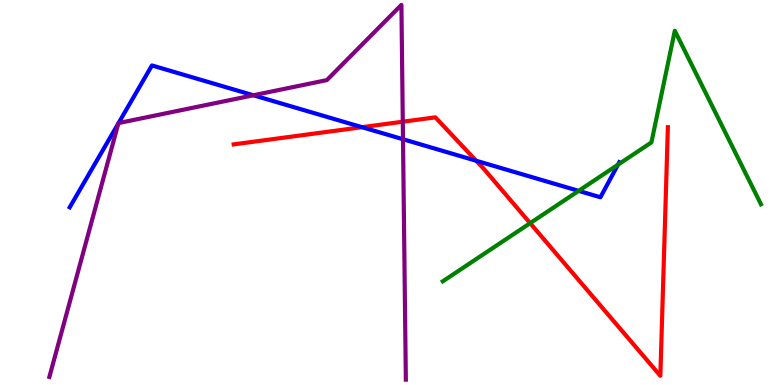[{'lines': ['blue', 'red'], 'intersections': [{'x': 4.67, 'y': 6.7}, {'x': 6.14, 'y': 5.82}]}, {'lines': ['green', 'red'], 'intersections': [{'x': 6.84, 'y': 4.2}]}, {'lines': ['purple', 'red'], 'intersections': [{'x': 5.2, 'y': 6.84}]}, {'lines': ['blue', 'green'], 'intersections': [{'x': 7.47, 'y': 5.04}, {'x': 7.97, 'y': 5.72}]}, {'lines': ['blue', 'purple'], 'intersections': [{'x': 1.53, 'y': 6.79}, {'x': 1.53, 'y': 6.8}, {'x': 3.27, 'y': 7.53}, {'x': 5.2, 'y': 6.38}]}, {'lines': ['green', 'purple'], 'intersections': []}]